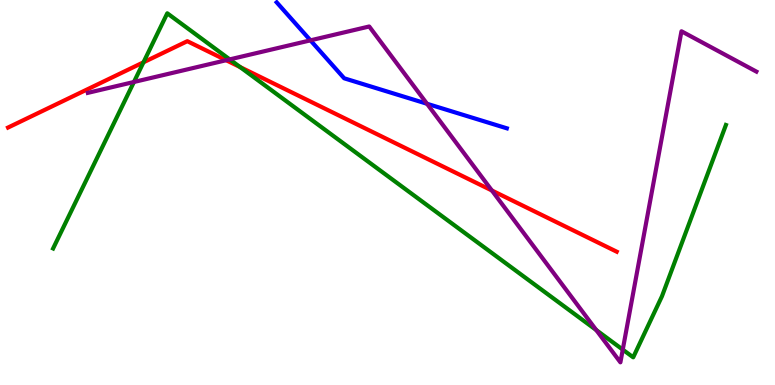[{'lines': ['blue', 'red'], 'intersections': []}, {'lines': ['green', 'red'], 'intersections': [{'x': 1.85, 'y': 8.38}, {'x': 3.1, 'y': 8.26}]}, {'lines': ['purple', 'red'], 'intersections': [{'x': 2.92, 'y': 8.44}, {'x': 6.35, 'y': 5.05}]}, {'lines': ['blue', 'green'], 'intersections': []}, {'lines': ['blue', 'purple'], 'intersections': [{'x': 4.01, 'y': 8.95}, {'x': 5.51, 'y': 7.3}]}, {'lines': ['green', 'purple'], 'intersections': [{'x': 1.73, 'y': 7.87}, {'x': 2.96, 'y': 8.46}, {'x': 7.69, 'y': 1.43}, {'x': 8.04, 'y': 0.919}]}]